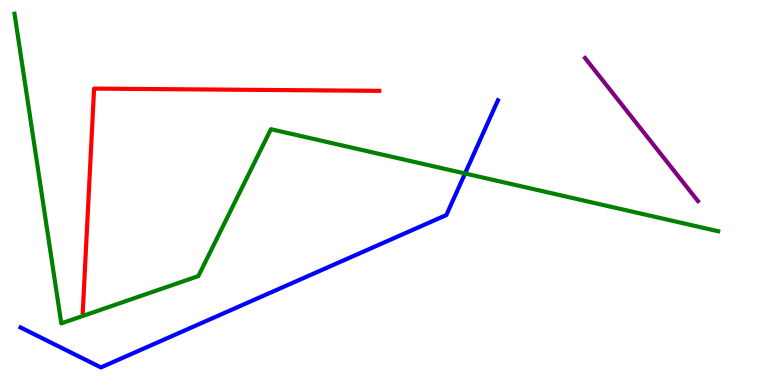[{'lines': ['blue', 'red'], 'intersections': []}, {'lines': ['green', 'red'], 'intersections': []}, {'lines': ['purple', 'red'], 'intersections': []}, {'lines': ['blue', 'green'], 'intersections': [{'x': 6.0, 'y': 5.49}]}, {'lines': ['blue', 'purple'], 'intersections': []}, {'lines': ['green', 'purple'], 'intersections': []}]